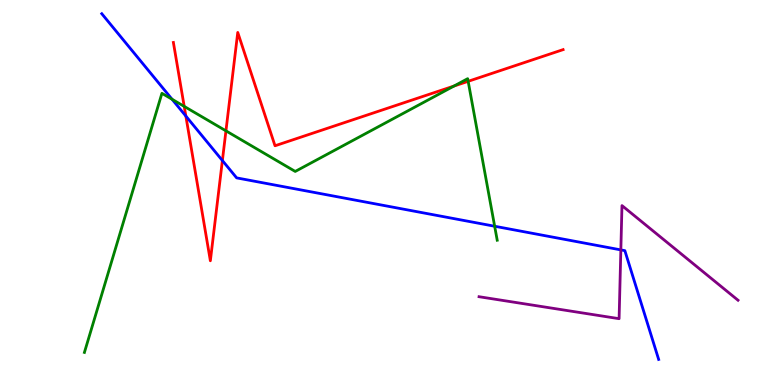[{'lines': ['blue', 'red'], 'intersections': [{'x': 2.4, 'y': 6.99}, {'x': 2.87, 'y': 5.83}]}, {'lines': ['green', 'red'], 'intersections': [{'x': 2.38, 'y': 7.24}, {'x': 2.92, 'y': 6.6}, {'x': 5.86, 'y': 7.76}, {'x': 6.04, 'y': 7.89}]}, {'lines': ['purple', 'red'], 'intersections': []}, {'lines': ['blue', 'green'], 'intersections': [{'x': 2.22, 'y': 7.42}, {'x': 6.38, 'y': 4.12}]}, {'lines': ['blue', 'purple'], 'intersections': [{'x': 8.01, 'y': 3.51}]}, {'lines': ['green', 'purple'], 'intersections': []}]